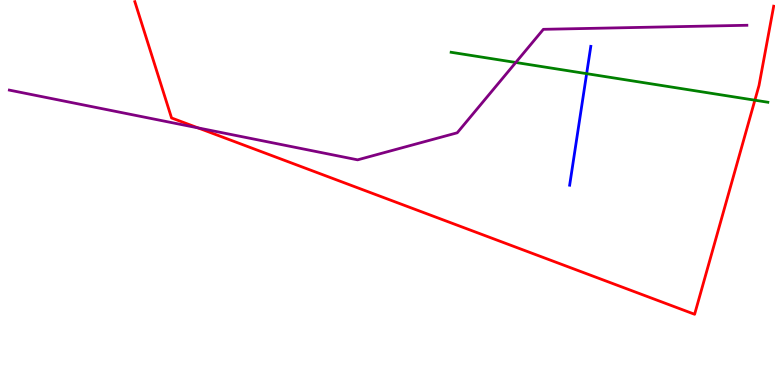[{'lines': ['blue', 'red'], 'intersections': []}, {'lines': ['green', 'red'], 'intersections': [{'x': 9.74, 'y': 7.4}]}, {'lines': ['purple', 'red'], 'intersections': [{'x': 2.55, 'y': 6.68}]}, {'lines': ['blue', 'green'], 'intersections': [{'x': 7.57, 'y': 8.09}]}, {'lines': ['blue', 'purple'], 'intersections': []}, {'lines': ['green', 'purple'], 'intersections': [{'x': 6.66, 'y': 8.38}]}]